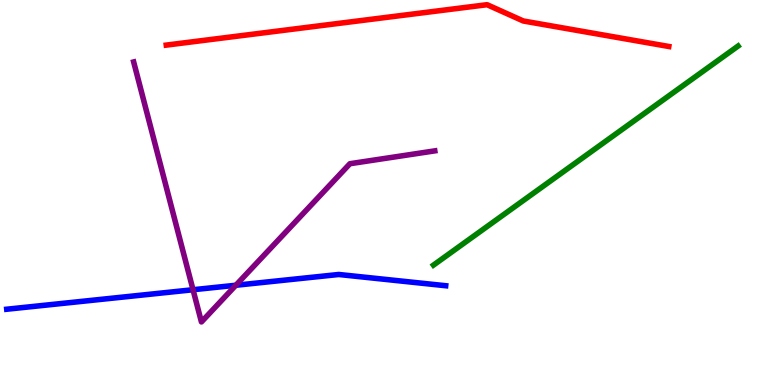[{'lines': ['blue', 'red'], 'intersections': []}, {'lines': ['green', 'red'], 'intersections': []}, {'lines': ['purple', 'red'], 'intersections': []}, {'lines': ['blue', 'green'], 'intersections': []}, {'lines': ['blue', 'purple'], 'intersections': [{'x': 2.49, 'y': 2.47}, {'x': 3.04, 'y': 2.59}]}, {'lines': ['green', 'purple'], 'intersections': []}]